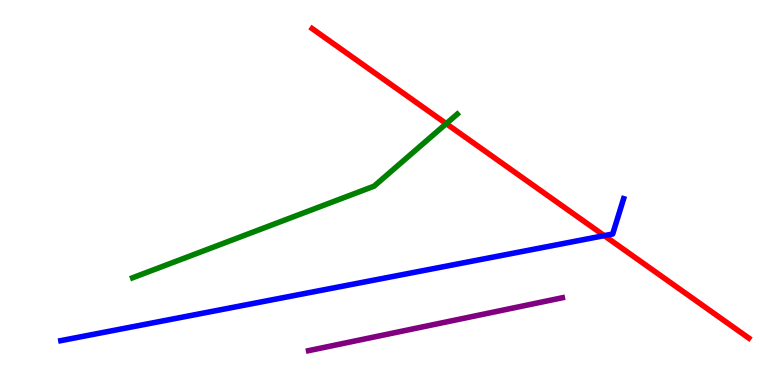[{'lines': ['blue', 'red'], 'intersections': [{'x': 7.8, 'y': 3.88}]}, {'lines': ['green', 'red'], 'intersections': [{'x': 5.76, 'y': 6.79}]}, {'lines': ['purple', 'red'], 'intersections': []}, {'lines': ['blue', 'green'], 'intersections': []}, {'lines': ['blue', 'purple'], 'intersections': []}, {'lines': ['green', 'purple'], 'intersections': []}]